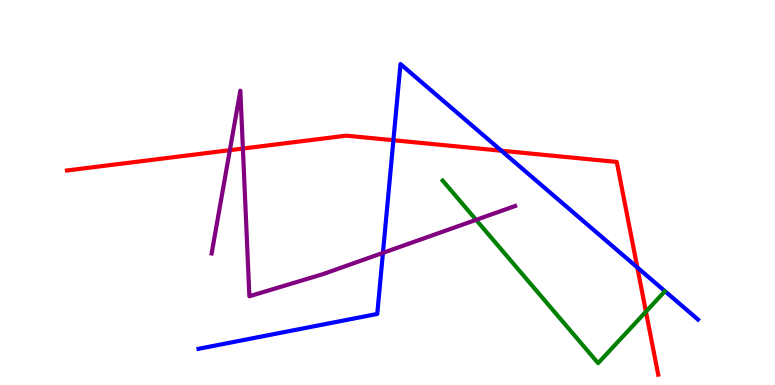[{'lines': ['blue', 'red'], 'intersections': [{'x': 5.08, 'y': 6.36}, {'x': 6.47, 'y': 6.08}, {'x': 8.22, 'y': 3.05}]}, {'lines': ['green', 'red'], 'intersections': [{'x': 8.33, 'y': 1.91}]}, {'lines': ['purple', 'red'], 'intersections': [{'x': 2.97, 'y': 6.1}, {'x': 3.13, 'y': 6.14}]}, {'lines': ['blue', 'green'], 'intersections': []}, {'lines': ['blue', 'purple'], 'intersections': [{'x': 4.94, 'y': 3.43}]}, {'lines': ['green', 'purple'], 'intersections': [{'x': 6.14, 'y': 4.29}]}]